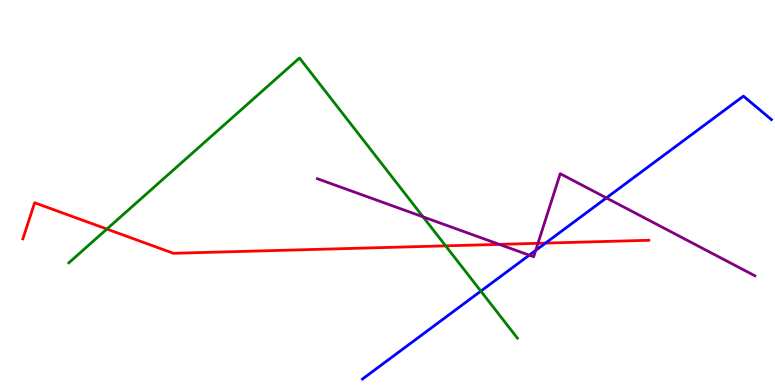[{'lines': ['blue', 'red'], 'intersections': [{'x': 7.04, 'y': 3.69}]}, {'lines': ['green', 'red'], 'intersections': [{'x': 1.38, 'y': 4.05}, {'x': 5.75, 'y': 3.61}]}, {'lines': ['purple', 'red'], 'intersections': [{'x': 6.44, 'y': 3.65}, {'x': 6.94, 'y': 3.68}]}, {'lines': ['blue', 'green'], 'intersections': [{'x': 6.2, 'y': 2.44}]}, {'lines': ['blue', 'purple'], 'intersections': [{'x': 6.83, 'y': 3.37}, {'x': 6.91, 'y': 3.5}, {'x': 7.82, 'y': 4.86}]}, {'lines': ['green', 'purple'], 'intersections': [{'x': 5.46, 'y': 4.37}]}]